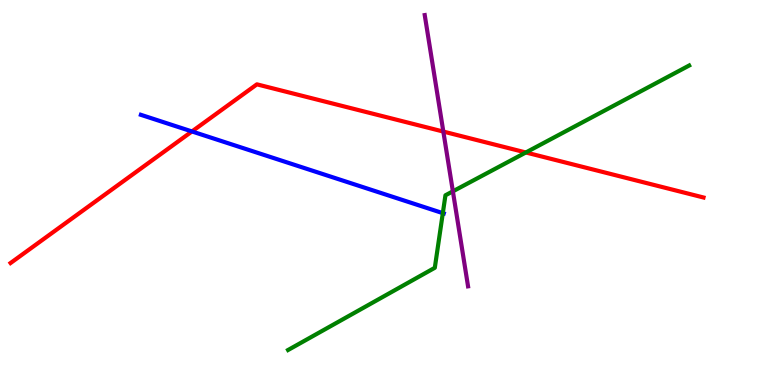[{'lines': ['blue', 'red'], 'intersections': [{'x': 2.48, 'y': 6.59}]}, {'lines': ['green', 'red'], 'intersections': [{'x': 6.79, 'y': 6.04}]}, {'lines': ['purple', 'red'], 'intersections': [{'x': 5.72, 'y': 6.58}]}, {'lines': ['blue', 'green'], 'intersections': [{'x': 5.71, 'y': 4.46}]}, {'lines': ['blue', 'purple'], 'intersections': []}, {'lines': ['green', 'purple'], 'intersections': [{'x': 5.84, 'y': 5.03}]}]